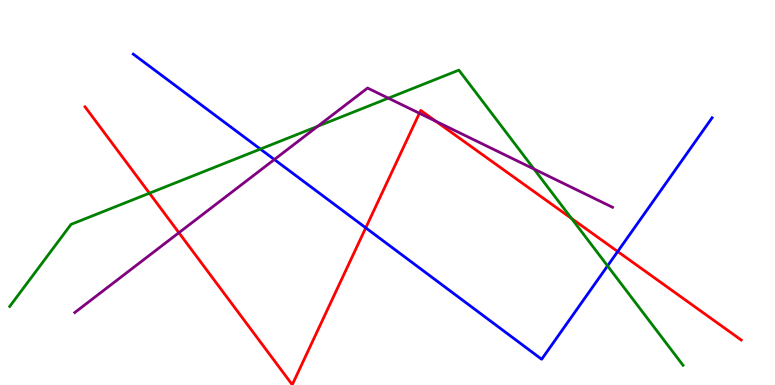[{'lines': ['blue', 'red'], 'intersections': [{'x': 4.72, 'y': 4.08}, {'x': 7.97, 'y': 3.47}]}, {'lines': ['green', 'red'], 'intersections': [{'x': 1.93, 'y': 4.98}, {'x': 7.37, 'y': 4.33}]}, {'lines': ['purple', 'red'], 'intersections': [{'x': 2.31, 'y': 3.96}, {'x': 5.41, 'y': 7.06}, {'x': 5.62, 'y': 6.85}]}, {'lines': ['blue', 'green'], 'intersections': [{'x': 3.36, 'y': 6.13}, {'x': 7.84, 'y': 3.09}]}, {'lines': ['blue', 'purple'], 'intersections': [{'x': 3.54, 'y': 5.86}]}, {'lines': ['green', 'purple'], 'intersections': [{'x': 4.1, 'y': 6.72}, {'x': 5.01, 'y': 7.45}, {'x': 6.89, 'y': 5.61}]}]